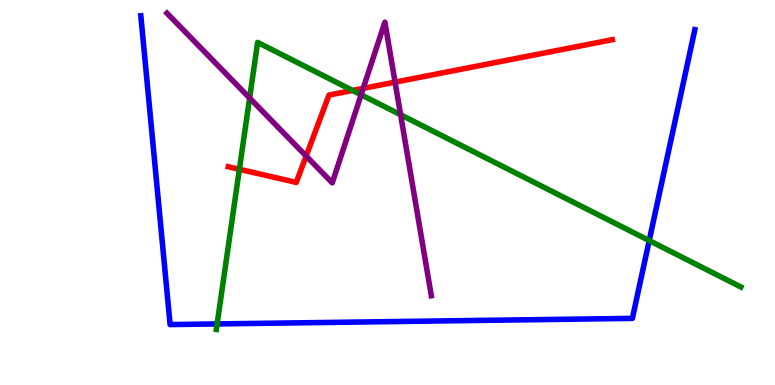[{'lines': ['blue', 'red'], 'intersections': []}, {'lines': ['green', 'red'], 'intersections': [{'x': 3.09, 'y': 5.6}, {'x': 4.55, 'y': 7.65}]}, {'lines': ['purple', 'red'], 'intersections': [{'x': 3.95, 'y': 5.95}, {'x': 4.69, 'y': 7.7}, {'x': 5.1, 'y': 7.87}]}, {'lines': ['blue', 'green'], 'intersections': [{'x': 2.8, 'y': 1.59}, {'x': 8.38, 'y': 3.75}]}, {'lines': ['blue', 'purple'], 'intersections': []}, {'lines': ['green', 'purple'], 'intersections': [{'x': 3.22, 'y': 7.45}, {'x': 4.66, 'y': 7.54}, {'x': 5.17, 'y': 7.02}]}]